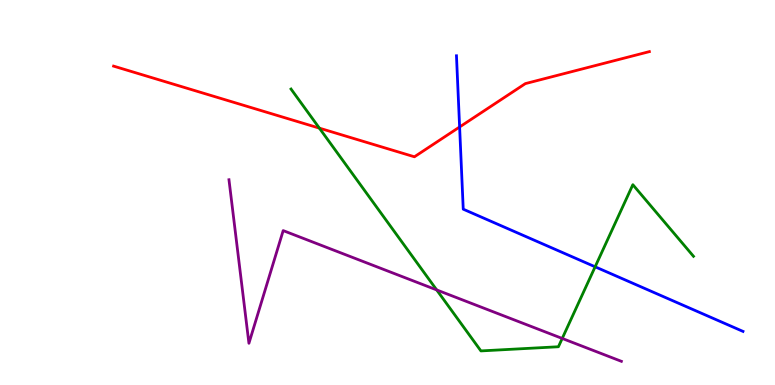[{'lines': ['blue', 'red'], 'intersections': [{'x': 5.93, 'y': 6.7}]}, {'lines': ['green', 'red'], 'intersections': [{'x': 4.12, 'y': 6.67}]}, {'lines': ['purple', 'red'], 'intersections': []}, {'lines': ['blue', 'green'], 'intersections': [{'x': 7.68, 'y': 3.07}]}, {'lines': ['blue', 'purple'], 'intersections': []}, {'lines': ['green', 'purple'], 'intersections': [{'x': 5.63, 'y': 2.47}, {'x': 7.25, 'y': 1.21}]}]